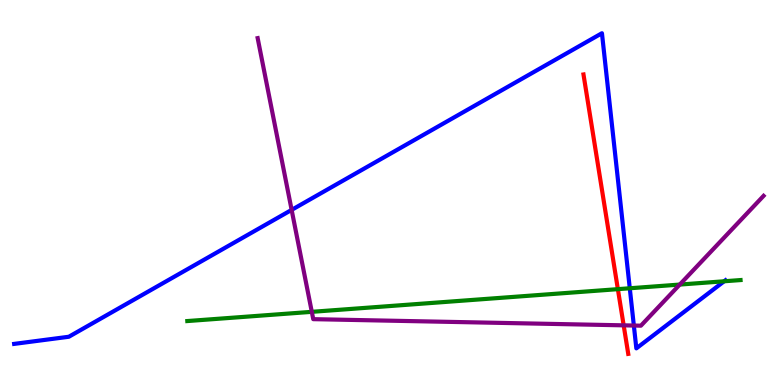[{'lines': ['blue', 'red'], 'intersections': []}, {'lines': ['green', 'red'], 'intersections': [{'x': 7.97, 'y': 2.49}]}, {'lines': ['purple', 'red'], 'intersections': [{'x': 8.05, 'y': 1.55}]}, {'lines': ['blue', 'green'], 'intersections': [{'x': 8.13, 'y': 2.51}, {'x': 9.34, 'y': 2.69}]}, {'lines': ['blue', 'purple'], 'intersections': [{'x': 3.76, 'y': 4.55}, {'x': 8.18, 'y': 1.54}]}, {'lines': ['green', 'purple'], 'intersections': [{'x': 4.02, 'y': 1.9}, {'x': 8.77, 'y': 2.61}]}]